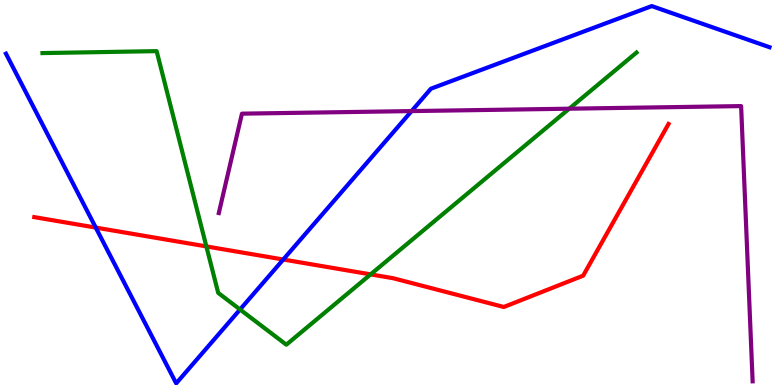[{'lines': ['blue', 'red'], 'intersections': [{'x': 1.24, 'y': 4.09}, {'x': 3.65, 'y': 3.26}]}, {'lines': ['green', 'red'], 'intersections': [{'x': 2.66, 'y': 3.6}, {'x': 4.78, 'y': 2.87}]}, {'lines': ['purple', 'red'], 'intersections': []}, {'lines': ['blue', 'green'], 'intersections': [{'x': 3.1, 'y': 1.96}]}, {'lines': ['blue', 'purple'], 'intersections': [{'x': 5.31, 'y': 7.11}]}, {'lines': ['green', 'purple'], 'intersections': [{'x': 7.34, 'y': 7.18}]}]